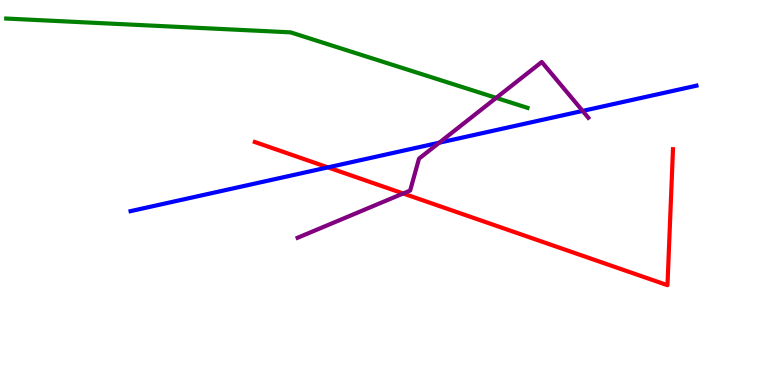[{'lines': ['blue', 'red'], 'intersections': [{'x': 4.23, 'y': 5.65}]}, {'lines': ['green', 'red'], 'intersections': []}, {'lines': ['purple', 'red'], 'intersections': [{'x': 5.2, 'y': 4.97}]}, {'lines': ['blue', 'green'], 'intersections': []}, {'lines': ['blue', 'purple'], 'intersections': [{'x': 5.67, 'y': 6.29}, {'x': 7.52, 'y': 7.12}]}, {'lines': ['green', 'purple'], 'intersections': [{'x': 6.4, 'y': 7.46}]}]